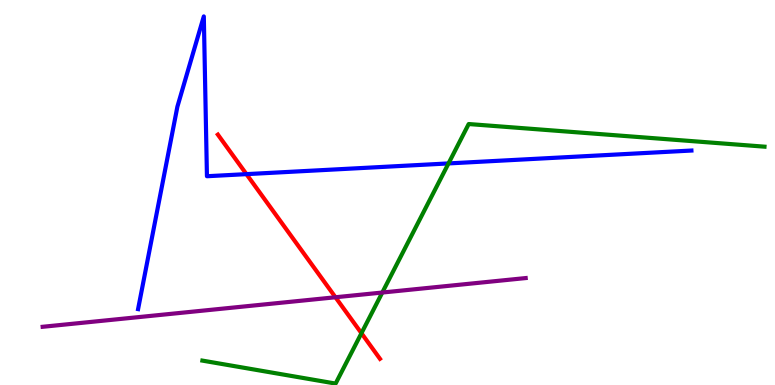[{'lines': ['blue', 'red'], 'intersections': [{'x': 3.18, 'y': 5.48}]}, {'lines': ['green', 'red'], 'intersections': [{'x': 4.66, 'y': 1.35}]}, {'lines': ['purple', 'red'], 'intersections': [{'x': 4.33, 'y': 2.28}]}, {'lines': ['blue', 'green'], 'intersections': [{'x': 5.79, 'y': 5.76}]}, {'lines': ['blue', 'purple'], 'intersections': []}, {'lines': ['green', 'purple'], 'intersections': [{'x': 4.93, 'y': 2.4}]}]